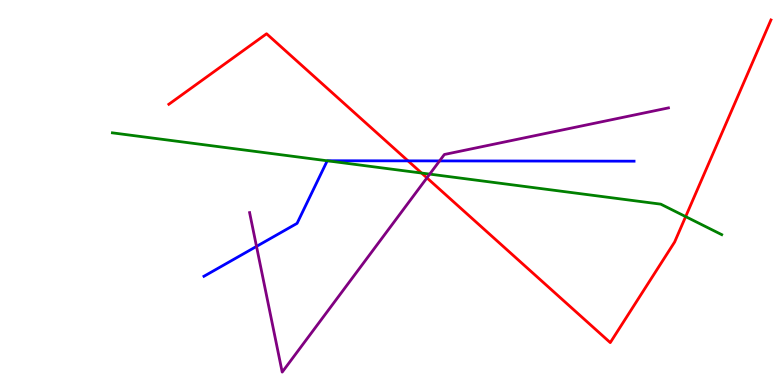[{'lines': ['blue', 'red'], 'intersections': [{'x': 5.26, 'y': 5.82}]}, {'lines': ['green', 'red'], 'intersections': [{'x': 5.44, 'y': 5.51}, {'x': 8.85, 'y': 4.37}]}, {'lines': ['purple', 'red'], 'intersections': [{'x': 5.51, 'y': 5.38}]}, {'lines': ['blue', 'green'], 'intersections': [{'x': 4.22, 'y': 5.82}]}, {'lines': ['blue', 'purple'], 'intersections': [{'x': 3.31, 'y': 3.6}, {'x': 5.67, 'y': 5.82}]}, {'lines': ['green', 'purple'], 'intersections': [{'x': 5.54, 'y': 5.48}]}]